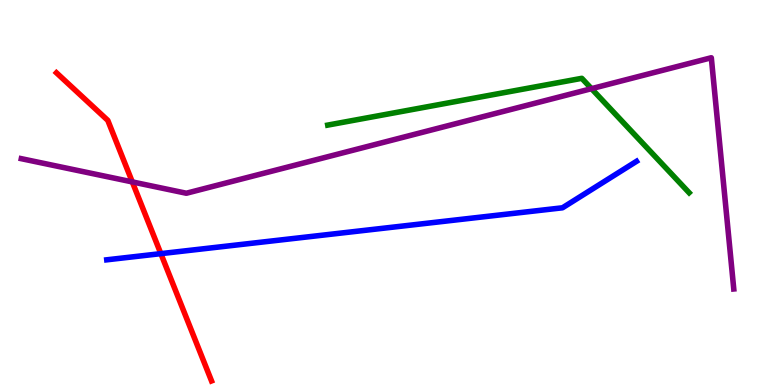[{'lines': ['blue', 'red'], 'intersections': [{'x': 2.08, 'y': 3.41}]}, {'lines': ['green', 'red'], 'intersections': []}, {'lines': ['purple', 'red'], 'intersections': [{'x': 1.71, 'y': 5.27}]}, {'lines': ['blue', 'green'], 'intersections': []}, {'lines': ['blue', 'purple'], 'intersections': []}, {'lines': ['green', 'purple'], 'intersections': [{'x': 7.63, 'y': 7.7}]}]